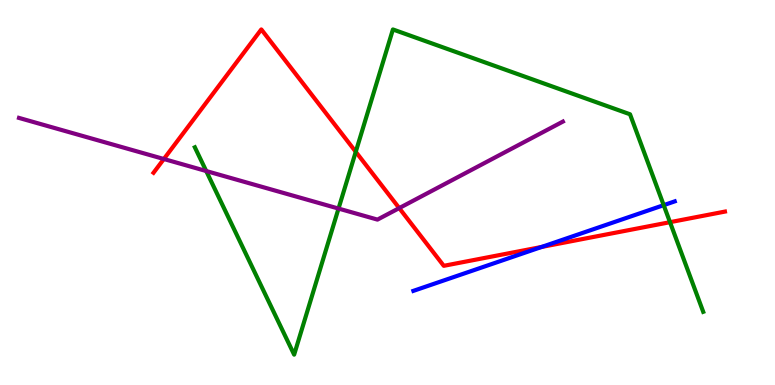[{'lines': ['blue', 'red'], 'intersections': [{'x': 6.99, 'y': 3.59}]}, {'lines': ['green', 'red'], 'intersections': [{'x': 4.59, 'y': 6.06}, {'x': 8.65, 'y': 4.23}]}, {'lines': ['purple', 'red'], 'intersections': [{'x': 2.11, 'y': 5.87}, {'x': 5.15, 'y': 4.59}]}, {'lines': ['blue', 'green'], 'intersections': [{'x': 8.56, 'y': 4.67}]}, {'lines': ['blue', 'purple'], 'intersections': []}, {'lines': ['green', 'purple'], 'intersections': [{'x': 2.66, 'y': 5.56}, {'x': 4.37, 'y': 4.58}]}]